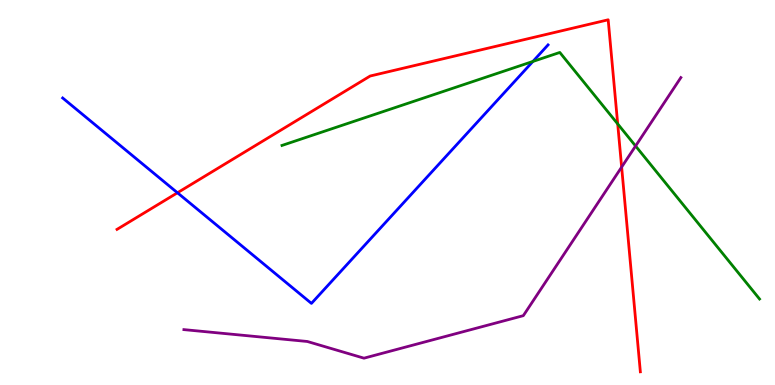[{'lines': ['blue', 'red'], 'intersections': [{'x': 2.29, 'y': 4.99}]}, {'lines': ['green', 'red'], 'intersections': [{'x': 7.97, 'y': 6.78}]}, {'lines': ['purple', 'red'], 'intersections': [{'x': 8.02, 'y': 5.66}]}, {'lines': ['blue', 'green'], 'intersections': [{'x': 6.88, 'y': 8.4}]}, {'lines': ['blue', 'purple'], 'intersections': []}, {'lines': ['green', 'purple'], 'intersections': [{'x': 8.2, 'y': 6.21}]}]